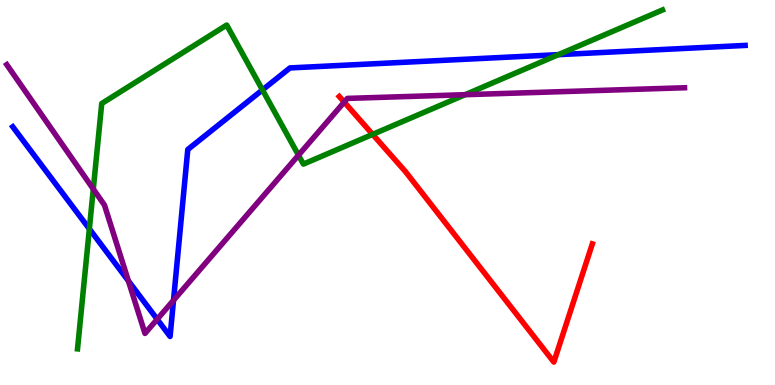[{'lines': ['blue', 'red'], 'intersections': []}, {'lines': ['green', 'red'], 'intersections': [{'x': 4.81, 'y': 6.51}]}, {'lines': ['purple', 'red'], 'intersections': [{'x': 4.44, 'y': 7.35}]}, {'lines': ['blue', 'green'], 'intersections': [{'x': 1.15, 'y': 4.06}, {'x': 3.39, 'y': 7.66}, {'x': 7.21, 'y': 8.58}]}, {'lines': ['blue', 'purple'], 'intersections': [{'x': 1.66, 'y': 2.7}, {'x': 2.03, 'y': 1.71}, {'x': 2.24, 'y': 2.2}]}, {'lines': ['green', 'purple'], 'intersections': [{'x': 1.2, 'y': 5.09}, {'x': 3.85, 'y': 5.97}, {'x': 6.0, 'y': 7.54}]}]